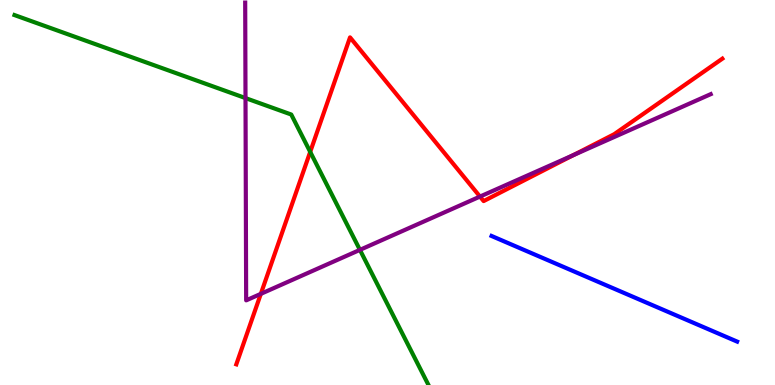[{'lines': ['blue', 'red'], 'intersections': []}, {'lines': ['green', 'red'], 'intersections': [{'x': 4.0, 'y': 6.05}]}, {'lines': ['purple', 'red'], 'intersections': [{'x': 3.37, 'y': 2.37}, {'x': 6.19, 'y': 4.89}, {'x': 7.4, 'y': 5.97}]}, {'lines': ['blue', 'green'], 'intersections': []}, {'lines': ['blue', 'purple'], 'intersections': []}, {'lines': ['green', 'purple'], 'intersections': [{'x': 3.17, 'y': 7.45}, {'x': 4.64, 'y': 3.51}]}]